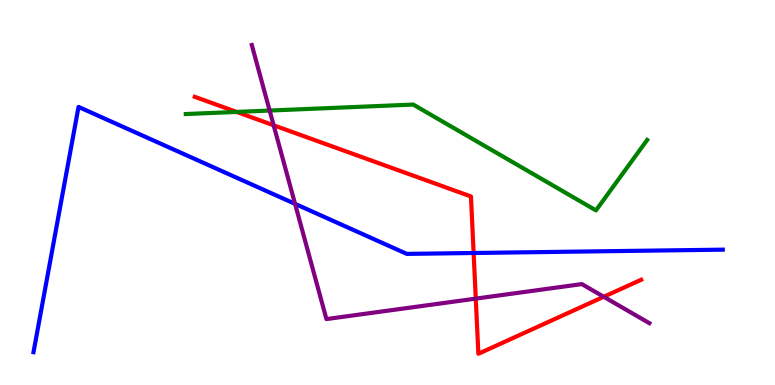[{'lines': ['blue', 'red'], 'intersections': [{'x': 6.11, 'y': 3.43}]}, {'lines': ['green', 'red'], 'intersections': [{'x': 3.05, 'y': 7.09}]}, {'lines': ['purple', 'red'], 'intersections': [{'x': 3.53, 'y': 6.75}, {'x': 6.14, 'y': 2.24}, {'x': 7.79, 'y': 2.29}]}, {'lines': ['blue', 'green'], 'intersections': []}, {'lines': ['blue', 'purple'], 'intersections': [{'x': 3.81, 'y': 4.71}]}, {'lines': ['green', 'purple'], 'intersections': [{'x': 3.48, 'y': 7.13}]}]